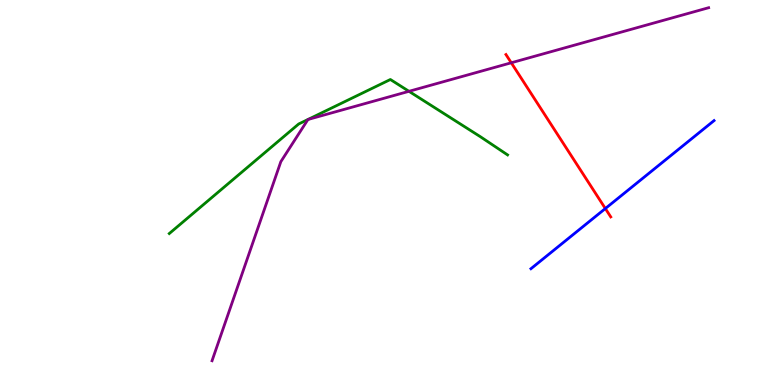[{'lines': ['blue', 'red'], 'intersections': [{'x': 7.81, 'y': 4.58}]}, {'lines': ['green', 'red'], 'intersections': []}, {'lines': ['purple', 'red'], 'intersections': [{'x': 6.6, 'y': 8.37}]}, {'lines': ['blue', 'green'], 'intersections': []}, {'lines': ['blue', 'purple'], 'intersections': []}, {'lines': ['green', 'purple'], 'intersections': [{'x': 5.28, 'y': 7.63}]}]